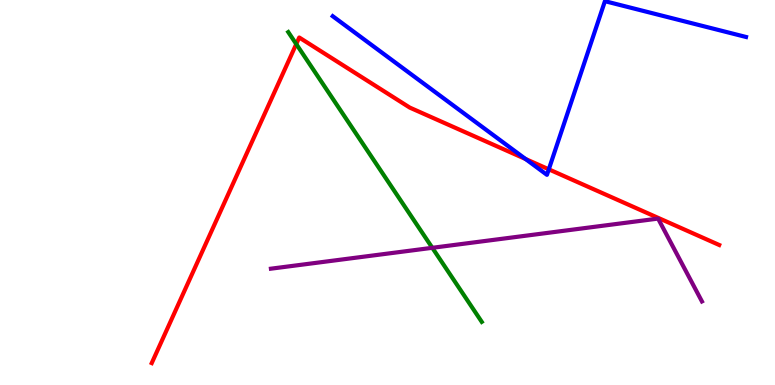[{'lines': ['blue', 'red'], 'intersections': [{'x': 6.78, 'y': 5.87}, {'x': 7.08, 'y': 5.6}]}, {'lines': ['green', 'red'], 'intersections': [{'x': 3.82, 'y': 8.86}]}, {'lines': ['purple', 'red'], 'intersections': []}, {'lines': ['blue', 'green'], 'intersections': []}, {'lines': ['blue', 'purple'], 'intersections': []}, {'lines': ['green', 'purple'], 'intersections': [{'x': 5.58, 'y': 3.56}]}]